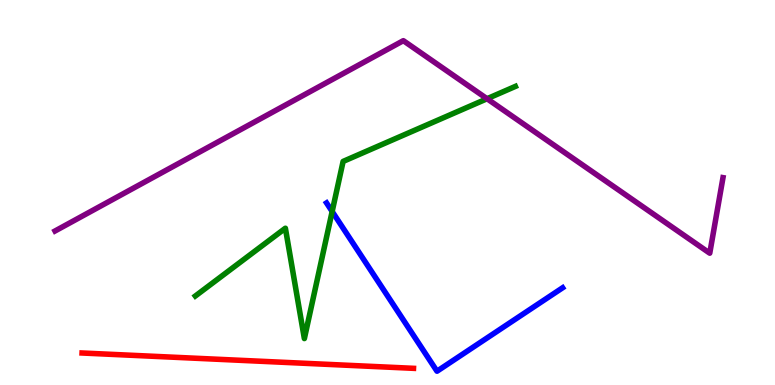[{'lines': ['blue', 'red'], 'intersections': []}, {'lines': ['green', 'red'], 'intersections': []}, {'lines': ['purple', 'red'], 'intersections': []}, {'lines': ['blue', 'green'], 'intersections': [{'x': 4.29, 'y': 4.51}]}, {'lines': ['blue', 'purple'], 'intersections': []}, {'lines': ['green', 'purple'], 'intersections': [{'x': 6.28, 'y': 7.44}]}]